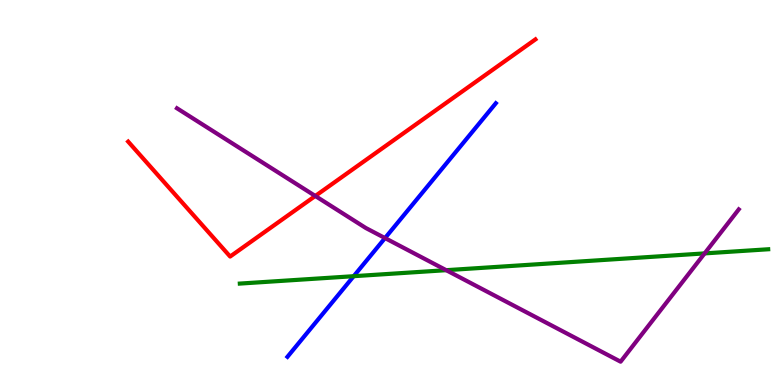[{'lines': ['blue', 'red'], 'intersections': []}, {'lines': ['green', 'red'], 'intersections': []}, {'lines': ['purple', 'red'], 'intersections': [{'x': 4.07, 'y': 4.91}]}, {'lines': ['blue', 'green'], 'intersections': [{'x': 4.56, 'y': 2.83}]}, {'lines': ['blue', 'purple'], 'intersections': [{'x': 4.97, 'y': 3.82}]}, {'lines': ['green', 'purple'], 'intersections': [{'x': 5.76, 'y': 2.98}, {'x': 9.09, 'y': 3.42}]}]